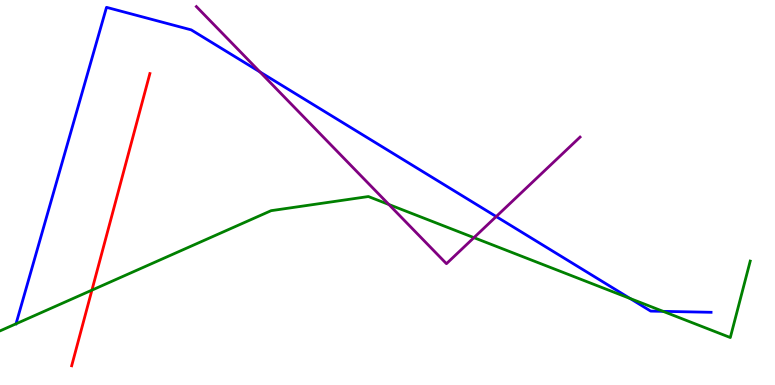[{'lines': ['blue', 'red'], 'intersections': []}, {'lines': ['green', 'red'], 'intersections': [{'x': 1.19, 'y': 2.46}]}, {'lines': ['purple', 'red'], 'intersections': []}, {'lines': ['blue', 'green'], 'intersections': [{'x': 0.207, 'y': 1.59}, {'x': 8.13, 'y': 2.25}, {'x': 8.56, 'y': 1.91}]}, {'lines': ['blue', 'purple'], 'intersections': [{'x': 3.35, 'y': 8.13}, {'x': 6.4, 'y': 4.38}]}, {'lines': ['green', 'purple'], 'intersections': [{'x': 5.02, 'y': 4.69}, {'x': 6.12, 'y': 3.83}]}]